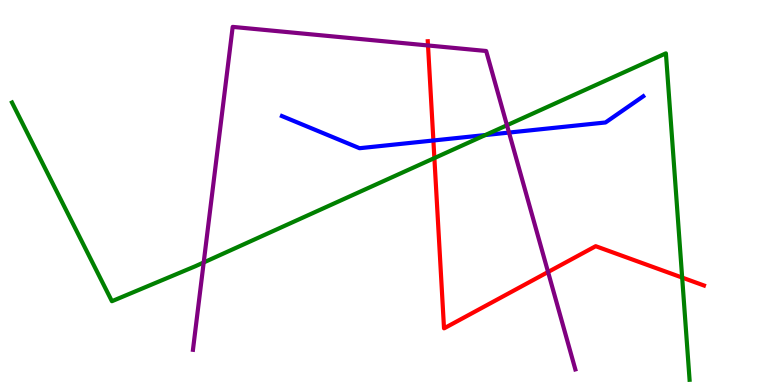[{'lines': ['blue', 'red'], 'intersections': [{'x': 5.59, 'y': 6.35}]}, {'lines': ['green', 'red'], 'intersections': [{'x': 5.6, 'y': 5.89}, {'x': 8.8, 'y': 2.79}]}, {'lines': ['purple', 'red'], 'intersections': [{'x': 5.52, 'y': 8.82}, {'x': 7.07, 'y': 2.94}]}, {'lines': ['blue', 'green'], 'intersections': [{'x': 6.26, 'y': 6.49}]}, {'lines': ['blue', 'purple'], 'intersections': [{'x': 6.57, 'y': 6.56}]}, {'lines': ['green', 'purple'], 'intersections': [{'x': 2.63, 'y': 3.18}, {'x': 6.54, 'y': 6.75}]}]